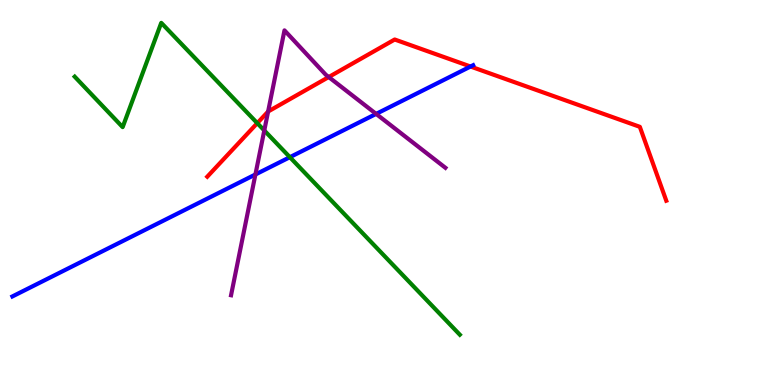[{'lines': ['blue', 'red'], 'intersections': [{'x': 6.07, 'y': 8.27}]}, {'lines': ['green', 'red'], 'intersections': [{'x': 3.32, 'y': 6.8}]}, {'lines': ['purple', 'red'], 'intersections': [{'x': 3.46, 'y': 7.1}, {'x': 4.24, 'y': 8.0}]}, {'lines': ['blue', 'green'], 'intersections': [{'x': 3.74, 'y': 5.92}]}, {'lines': ['blue', 'purple'], 'intersections': [{'x': 3.3, 'y': 5.47}, {'x': 4.85, 'y': 7.04}]}, {'lines': ['green', 'purple'], 'intersections': [{'x': 3.41, 'y': 6.61}]}]